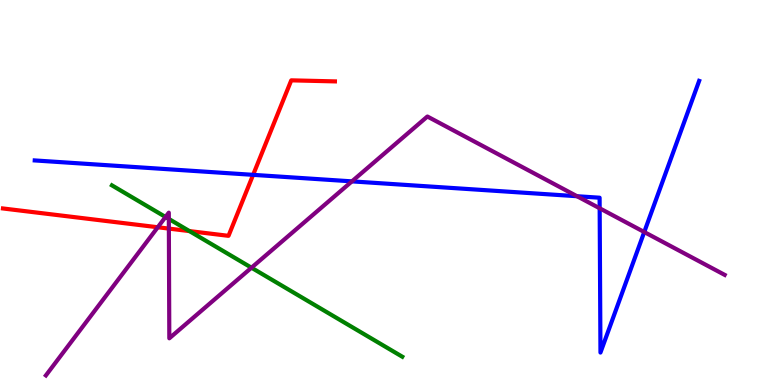[{'lines': ['blue', 'red'], 'intersections': [{'x': 3.27, 'y': 5.46}]}, {'lines': ['green', 'red'], 'intersections': [{'x': 2.44, 'y': 4.0}]}, {'lines': ['purple', 'red'], 'intersections': [{'x': 2.04, 'y': 4.1}, {'x': 2.18, 'y': 4.06}]}, {'lines': ['blue', 'green'], 'intersections': []}, {'lines': ['blue', 'purple'], 'intersections': [{'x': 4.54, 'y': 5.29}, {'x': 7.45, 'y': 4.9}, {'x': 7.74, 'y': 4.59}, {'x': 8.31, 'y': 3.97}]}, {'lines': ['green', 'purple'], 'intersections': [{'x': 2.14, 'y': 4.36}, {'x': 2.18, 'y': 4.31}, {'x': 3.24, 'y': 3.05}]}]